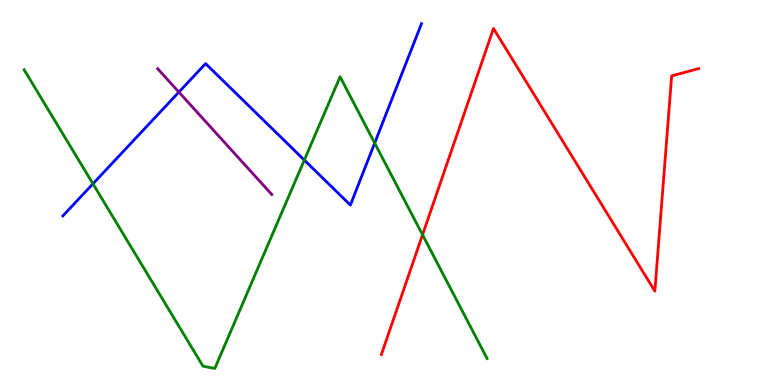[{'lines': ['blue', 'red'], 'intersections': []}, {'lines': ['green', 'red'], 'intersections': [{'x': 5.45, 'y': 3.9}]}, {'lines': ['purple', 'red'], 'intersections': []}, {'lines': ['blue', 'green'], 'intersections': [{'x': 1.2, 'y': 5.23}, {'x': 3.93, 'y': 5.84}, {'x': 4.83, 'y': 6.28}]}, {'lines': ['blue', 'purple'], 'intersections': [{'x': 2.31, 'y': 7.61}]}, {'lines': ['green', 'purple'], 'intersections': []}]